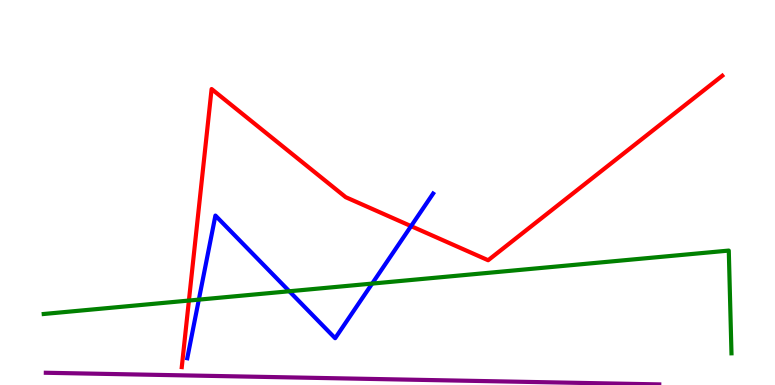[{'lines': ['blue', 'red'], 'intersections': [{'x': 5.3, 'y': 4.13}]}, {'lines': ['green', 'red'], 'intersections': [{'x': 2.44, 'y': 2.19}]}, {'lines': ['purple', 'red'], 'intersections': []}, {'lines': ['blue', 'green'], 'intersections': [{'x': 2.57, 'y': 2.22}, {'x': 3.73, 'y': 2.43}, {'x': 4.8, 'y': 2.63}]}, {'lines': ['blue', 'purple'], 'intersections': []}, {'lines': ['green', 'purple'], 'intersections': []}]